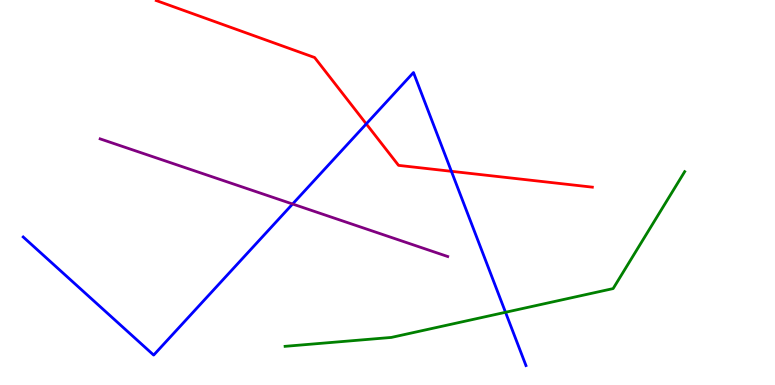[{'lines': ['blue', 'red'], 'intersections': [{'x': 4.73, 'y': 6.78}, {'x': 5.82, 'y': 5.55}]}, {'lines': ['green', 'red'], 'intersections': []}, {'lines': ['purple', 'red'], 'intersections': []}, {'lines': ['blue', 'green'], 'intersections': [{'x': 6.52, 'y': 1.89}]}, {'lines': ['blue', 'purple'], 'intersections': [{'x': 3.78, 'y': 4.7}]}, {'lines': ['green', 'purple'], 'intersections': []}]